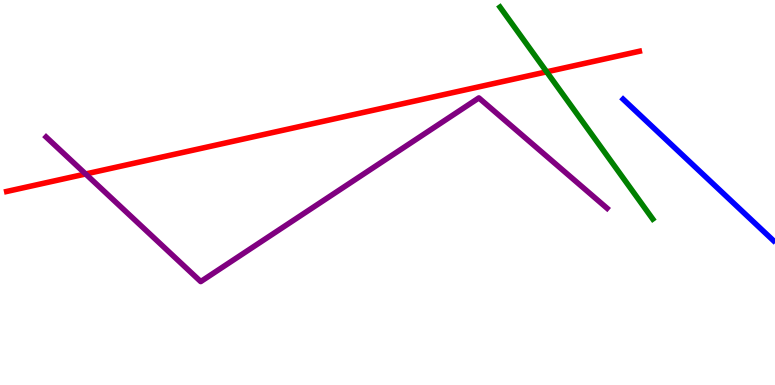[{'lines': ['blue', 'red'], 'intersections': []}, {'lines': ['green', 'red'], 'intersections': [{'x': 7.05, 'y': 8.13}]}, {'lines': ['purple', 'red'], 'intersections': [{'x': 1.11, 'y': 5.48}]}, {'lines': ['blue', 'green'], 'intersections': []}, {'lines': ['blue', 'purple'], 'intersections': []}, {'lines': ['green', 'purple'], 'intersections': []}]